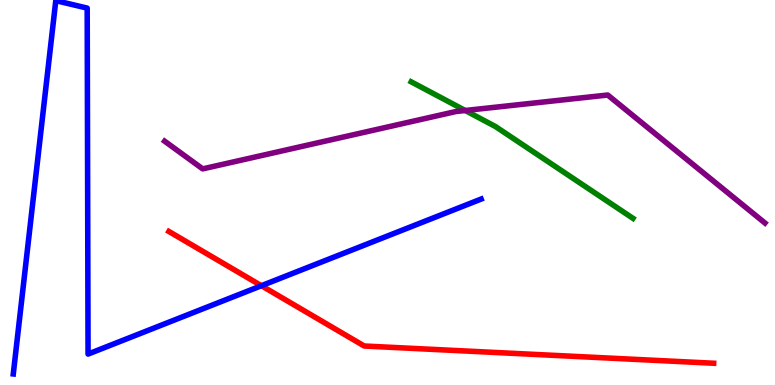[{'lines': ['blue', 'red'], 'intersections': [{'x': 3.37, 'y': 2.58}]}, {'lines': ['green', 'red'], 'intersections': []}, {'lines': ['purple', 'red'], 'intersections': []}, {'lines': ['blue', 'green'], 'intersections': []}, {'lines': ['blue', 'purple'], 'intersections': []}, {'lines': ['green', 'purple'], 'intersections': [{'x': 6.0, 'y': 7.13}]}]